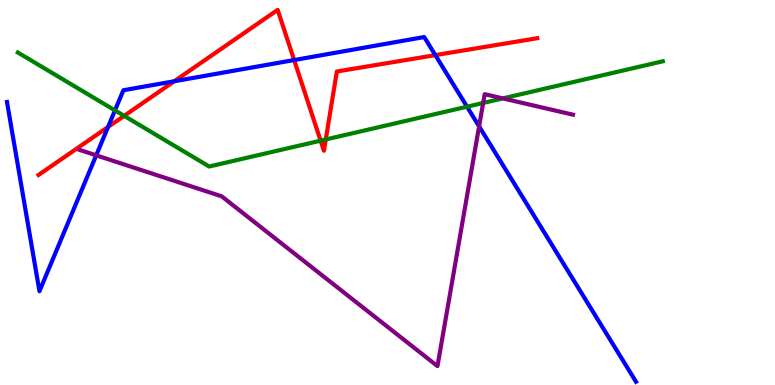[{'lines': ['blue', 'red'], 'intersections': [{'x': 1.39, 'y': 6.7}, {'x': 2.25, 'y': 7.89}, {'x': 3.8, 'y': 8.44}, {'x': 5.62, 'y': 8.57}]}, {'lines': ['green', 'red'], 'intersections': [{'x': 1.6, 'y': 6.99}, {'x': 4.14, 'y': 6.35}, {'x': 4.2, 'y': 6.38}]}, {'lines': ['purple', 'red'], 'intersections': []}, {'lines': ['blue', 'green'], 'intersections': [{'x': 1.48, 'y': 7.13}, {'x': 6.03, 'y': 7.23}]}, {'lines': ['blue', 'purple'], 'intersections': [{'x': 1.24, 'y': 5.97}, {'x': 6.18, 'y': 6.72}]}, {'lines': ['green', 'purple'], 'intersections': [{'x': 6.23, 'y': 7.33}, {'x': 6.49, 'y': 7.44}]}]